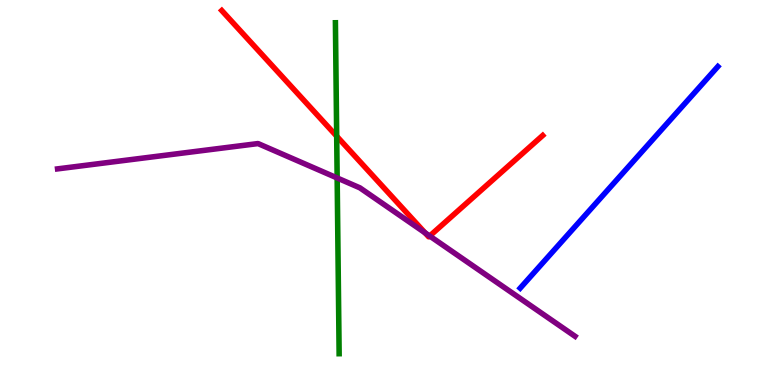[{'lines': ['blue', 'red'], 'intersections': []}, {'lines': ['green', 'red'], 'intersections': [{'x': 4.34, 'y': 6.46}]}, {'lines': ['purple', 'red'], 'intersections': [{'x': 5.48, 'y': 3.95}, {'x': 5.54, 'y': 3.87}]}, {'lines': ['blue', 'green'], 'intersections': []}, {'lines': ['blue', 'purple'], 'intersections': []}, {'lines': ['green', 'purple'], 'intersections': [{'x': 4.35, 'y': 5.38}]}]